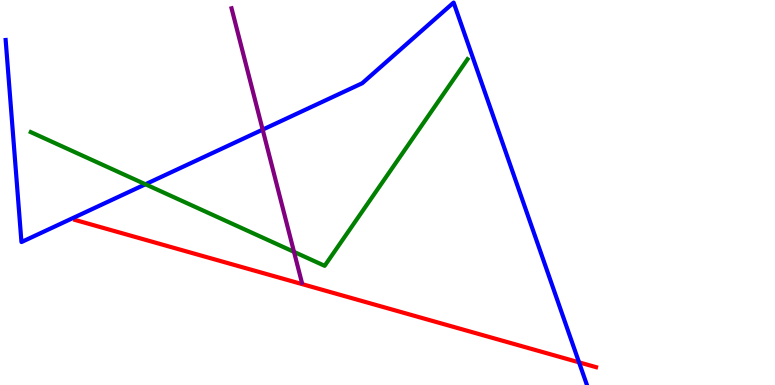[{'lines': ['blue', 'red'], 'intersections': [{'x': 7.47, 'y': 0.588}]}, {'lines': ['green', 'red'], 'intersections': []}, {'lines': ['purple', 'red'], 'intersections': []}, {'lines': ['blue', 'green'], 'intersections': [{'x': 1.88, 'y': 5.21}]}, {'lines': ['blue', 'purple'], 'intersections': [{'x': 3.39, 'y': 6.63}]}, {'lines': ['green', 'purple'], 'intersections': [{'x': 3.79, 'y': 3.46}]}]